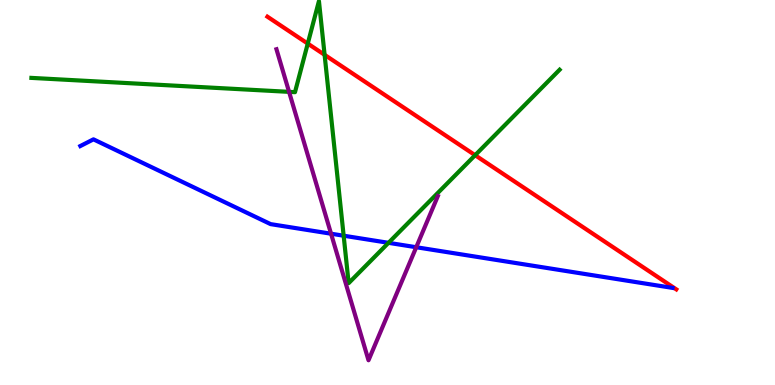[{'lines': ['blue', 'red'], 'intersections': []}, {'lines': ['green', 'red'], 'intersections': [{'x': 3.97, 'y': 8.87}, {'x': 4.19, 'y': 8.58}, {'x': 6.13, 'y': 5.97}]}, {'lines': ['purple', 'red'], 'intersections': []}, {'lines': ['blue', 'green'], 'intersections': [{'x': 4.43, 'y': 3.88}, {'x': 5.01, 'y': 3.69}]}, {'lines': ['blue', 'purple'], 'intersections': [{'x': 4.27, 'y': 3.93}, {'x': 5.37, 'y': 3.58}]}, {'lines': ['green', 'purple'], 'intersections': [{'x': 3.73, 'y': 7.61}]}]